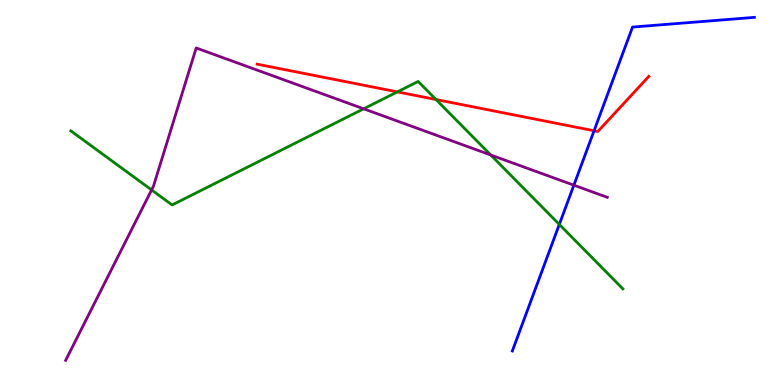[{'lines': ['blue', 'red'], 'intersections': [{'x': 7.67, 'y': 6.6}]}, {'lines': ['green', 'red'], 'intersections': [{'x': 5.13, 'y': 7.61}, {'x': 5.63, 'y': 7.42}]}, {'lines': ['purple', 'red'], 'intersections': []}, {'lines': ['blue', 'green'], 'intersections': [{'x': 7.22, 'y': 4.17}]}, {'lines': ['blue', 'purple'], 'intersections': [{'x': 7.4, 'y': 5.19}]}, {'lines': ['green', 'purple'], 'intersections': [{'x': 1.96, 'y': 5.07}, {'x': 4.69, 'y': 7.17}, {'x': 6.33, 'y': 5.97}]}]